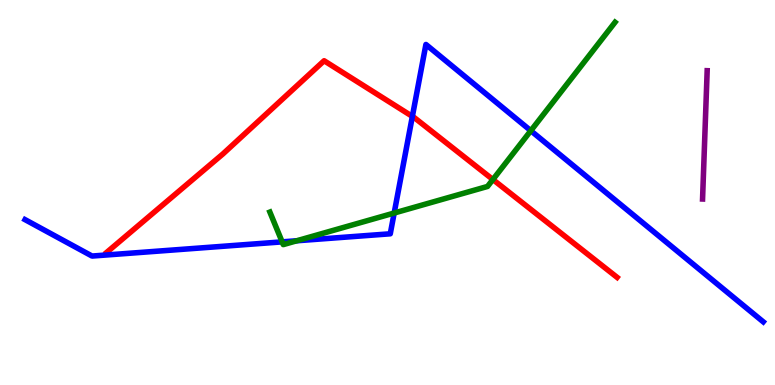[{'lines': ['blue', 'red'], 'intersections': [{'x': 5.32, 'y': 6.98}]}, {'lines': ['green', 'red'], 'intersections': [{'x': 6.36, 'y': 5.34}]}, {'lines': ['purple', 'red'], 'intersections': []}, {'lines': ['blue', 'green'], 'intersections': [{'x': 3.64, 'y': 3.72}, {'x': 3.83, 'y': 3.75}, {'x': 5.09, 'y': 4.47}, {'x': 6.85, 'y': 6.6}]}, {'lines': ['blue', 'purple'], 'intersections': []}, {'lines': ['green', 'purple'], 'intersections': []}]